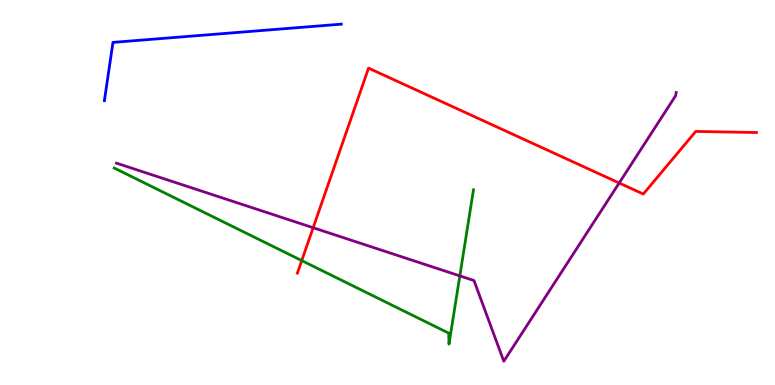[{'lines': ['blue', 'red'], 'intersections': []}, {'lines': ['green', 'red'], 'intersections': [{'x': 3.89, 'y': 3.23}]}, {'lines': ['purple', 'red'], 'intersections': [{'x': 4.04, 'y': 4.09}, {'x': 7.99, 'y': 5.25}]}, {'lines': ['blue', 'green'], 'intersections': []}, {'lines': ['blue', 'purple'], 'intersections': []}, {'lines': ['green', 'purple'], 'intersections': [{'x': 5.93, 'y': 2.83}]}]